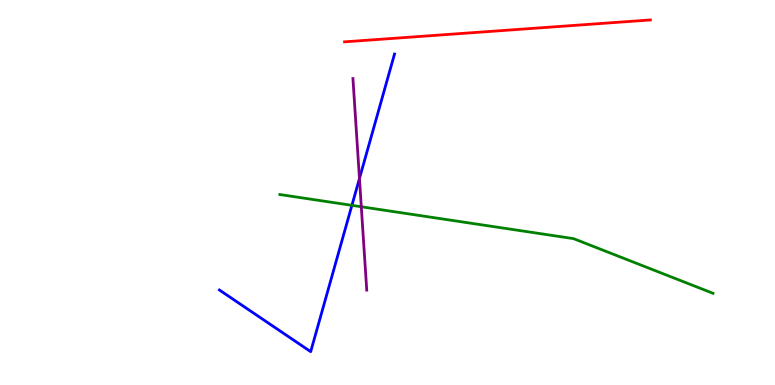[{'lines': ['blue', 'red'], 'intersections': []}, {'lines': ['green', 'red'], 'intersections': []}, {'lines': ['purple', 'red'], 'intersections': []}, {'lines': ['blue', 'green'], 'intersections': [{'x': 4.54, 'y': 4.67}]}, {'lines': ['blue', 'purple'], 'intersections': [{'x': 4.64, 'y': 5.36}]}, {'lines': ['green', 'purple'], 'intersections': [{'x': 4.66, 'y': 4.63}]}]